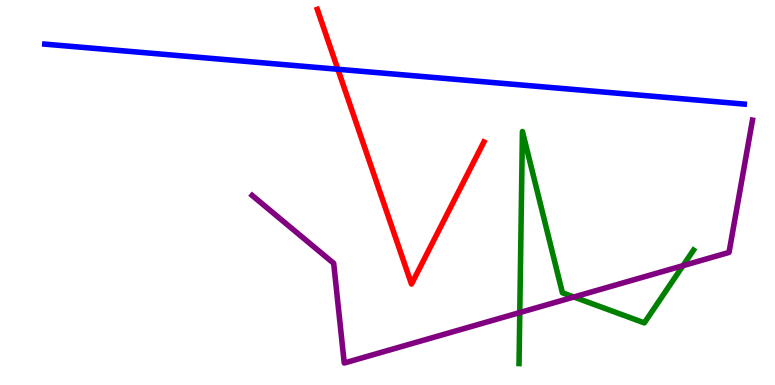[{'lines': ['blue', 'red'], 'intersections': [{'x': 4.36, 'y': 8.2}]}, {'lines': ['green', 'red'], 'intersections': []}, {'lines': ['purple', 'red'], 'intersections': []}, {'lines': ['blue', 'green'], 'intersections': []}, {'lines': ['blue', 'purple'], 'intersections': []}, {'lines': ['green', 'purple'], 'intersections': [{'x': 6.71, 'y': 1.88}, {'x': 7.41, 'y': 2.29}, {'x': 8.81, 'y': 3.1}]}]